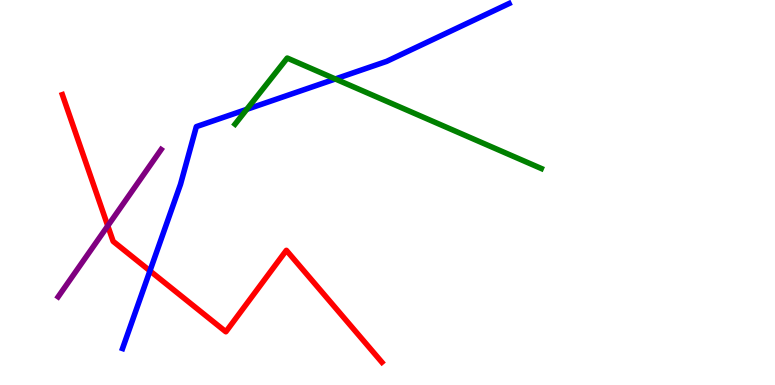[{'lines': ['blue', 'red'], 'intersections': [{'x': 1.93, 'y': 2.96}]}, {'lines': ['green', 'red'], 'intersections': []}, {'lines': ['purple', 'red'], 'intersections': [{'x': 1.39, 'y': 4.13}]}, {'lines': ['blue', 'green'], 'intersections': [{'x': 3.18, 'y': 7.16}, {'x': 4.33, 'y': 7.95}]}, {'lines': ['blue', 'purple'], 'intersections': []}, {'lines': ['green', 'purple'], 'intersections': []}]